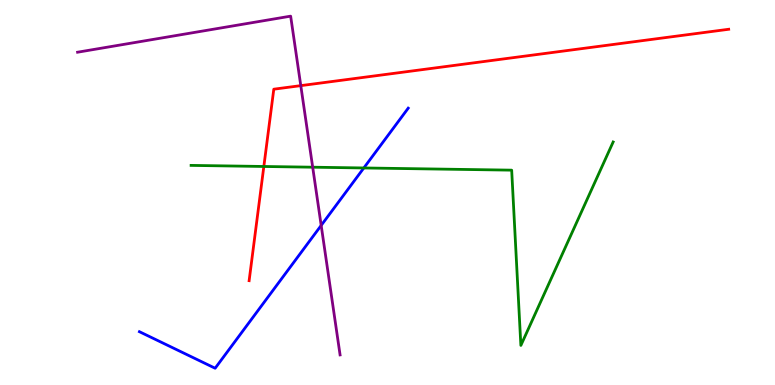[{'lines': ['blue', 'red'], 'intersections': []}, {'lines': ['green', 'red'], 'intersections': [{'x': 3.4, 'y': 5.68}]}, {'lines': ['purple', 'red'], 'intersections': [{'x': 3.88, 'y': 7.78}]}, {'lines': ['blue', 'green'], 'intersections': [{'x': 4.69, 'y': 5.64}]}, {'lines': ['blue', 'purple'], 'intersections': [{'x': 4.14, 'y': 4.15}]}, {'lines': ['green', 'purple'], 'intersections': [{'x': 4.03, 'y': 5.66}]}]